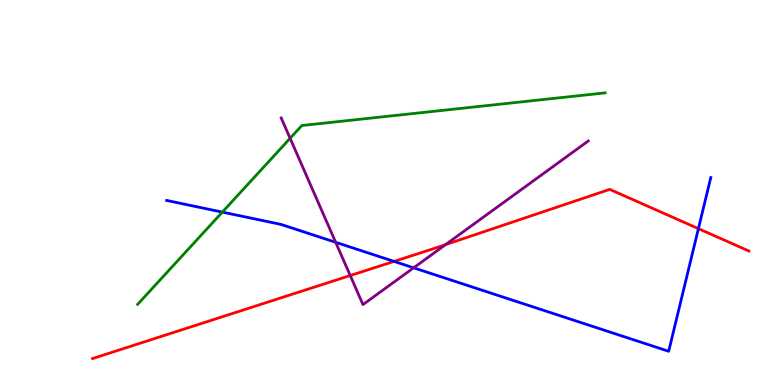[{'lines': ['blue', 'red'], 'intersections': [{'x': 5.08, 'y': 3.21}, {'x': 9.01, 'y': 4.06}]}, {'lines': ['green', 'red'], 'intersections': []}, {'lines': ['purple', 'red'], 'intersections': [{'x': 4.52, 'y': 2.84}, {'x': 5.75, 'y': 3.65}]}, {'lines': ['blue', 'green'], 'intersections': [{'x': 2.87, 'y': 4.49}]}, {'lines': ['blue', 'purple'], 'intersections': [{'x': 4.33, 'y': 3.71}, {'x': 5.34, 'y': 3.04}]}, {'lines': ['green', 'purple'], 'intersections': [{'x': 3.74, 'y': 6.41}]}]